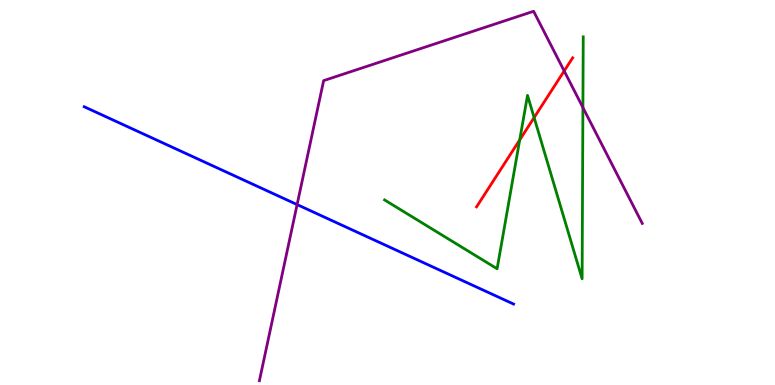[{'lines': ['blue', 'red'], 'intersections': []}, {'lines': ['green', 'red'], 'intersections': [{'x': 6.71, 'y': 6.37}, {'x': 6.89, 'y': 6.95}]}, {'lines': ['purple', 'red'], 'intersections': [{'x': 7.28, 'y': 8.16}]}, {'lines': ['blue', 'green'], 'intersections': []}, {'lines': ['blue', 'purple'], 'intersections': [{'x': 3.83, 'y': 4.69}]}, {'lines': ['green', 'purple'], 'intersections': [{'x': 7.52, 'y': 7.21}]}]